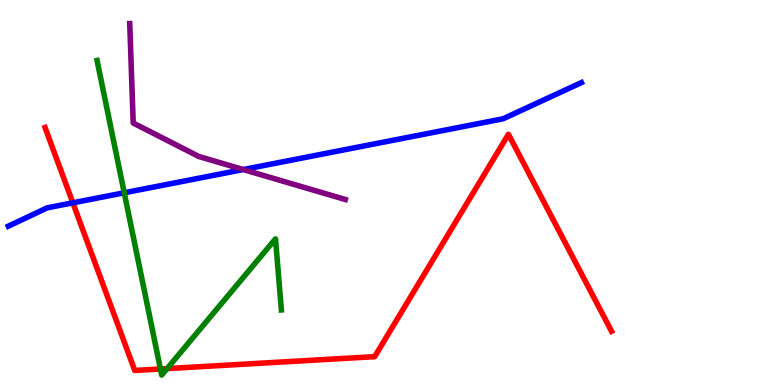[{'lines': ['blue', 'red'], 'intersections': [{'x': 0.94, 'y': 4.73}]}, {'lines': ['green', 'red'], 'intersections': [{'x': 2.07, 'y': 0.416}, {'x': 2.16, 'y': 0.426}]}, {'lines': ['purple', 'red'], 'intersections': []}, {'lines': ['blue', 'green'], 'intersections': [{'x': 1.6, 'y': 4.99}]}, {'lines': ['blue', 'purple'], 'intersections': [{'x': 3.14, 'y': 5.6}]}, {'lines': ['green', 'purple'], 'intersections': []}]